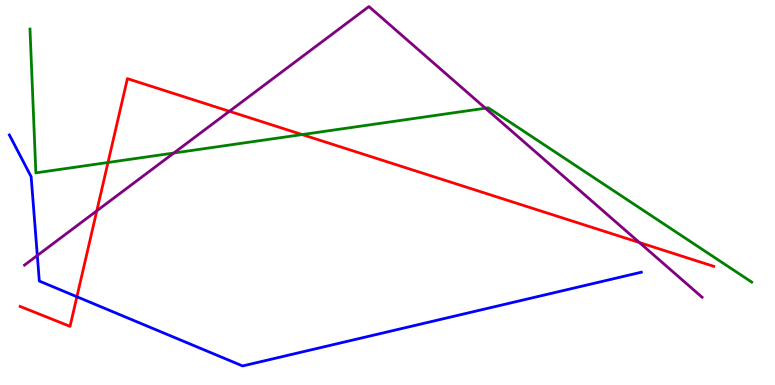[{'lines': ['blue', 'red'], 'intersections': [{'x': 0.992, 'y': 2.29}]}, {'lines': ['green', 'red'], 'intersections': [{'x': 1.39, 'y': 5.78}, {'x': 3.9, 'y': 6.5}]}, {'lines': ['purple', 'red'], 'intersections': [{'x': 1.25, 'y': 4.52}, {'x': 2.96, 'y': 7.11}, {'x': 8.25, 'y': 3.7}]}, {'lines': ['blue', 'green'], 'intersections': []}, {'lines': ['blue', 'purple'], 'intersections': [{'x': 0.481, 'y': 3.36}]}, {'lines': ['green', 'purple'], 'intersections': [{'x': 2.24, 'y': 6.03}, {'x': 6.26, 'y': 7.19}]}]